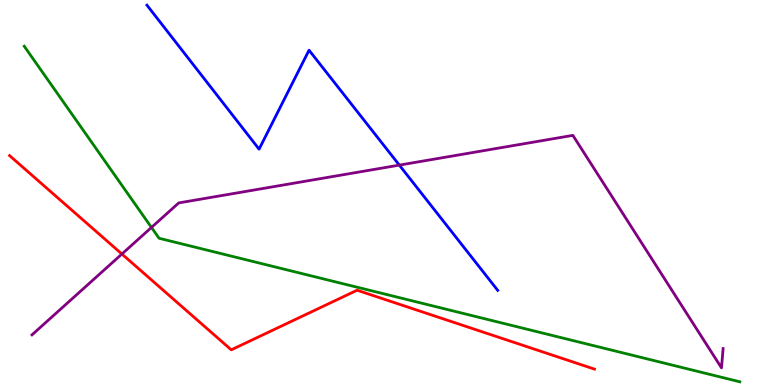[{'lines': ['blue', 'red'], 'intersections': []}, {'lines': ['green', 'red'], 'intersections': []}, {'lines': ['purple', 'red'], 'intersections': [{'x': 1.57, 'y': 3.4}]}, {'lines': ['blue', 'green'], 'intersections': []}, {'lines': ['blue', 'purple'], 'intersections': [{'x': 5.15, 'y': 5.71}]}, {'lines': ['green', 'purple'], 'intersections': [{'x': 1.95, 'y': 4.09}]}]